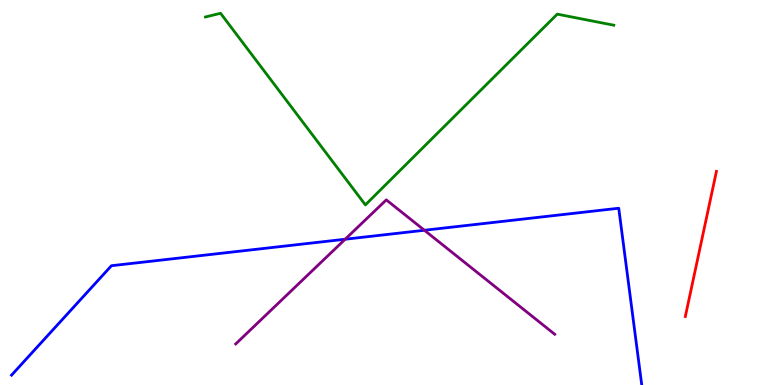[{'lines': ['blue', 'red'], 'intersections': []}, {'lines': ['green', 'red'], 'intersections': []}, {'lines': ['purple', 'red'], 'intersections': []}, {'lines': ['blue', 'green'], 'intersections': []}, {'lines': ['blue', 'purple'], 'intersections': [{'x': 4.45, 'y': 3.79}, {'x': 5.48, 'y': 4.02}]}, {'lines': ['green', 'purple'], 'intersections': []}]